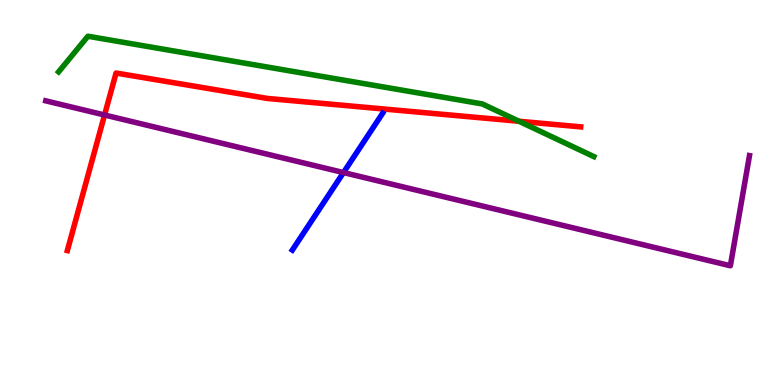[{'lines': ['blue', 'red'], 'intersections': []}, {'lines': ['green', 'red'], 'intersections': [{'x': 6.7, 'y': 6.85}]}, {'lines': ['purple', 'red'], 'intersections': [{'x': 1.35, 'y': 7.01}]}, {'lines': ['blue', 'green'], 'intersections': []}, {'lines': ['blue', 'purple'], 'intersections': [{'x': 4.43, 'y': 5.52}]}, {'lines': ['green', 'purple'], 'intersections': []}]